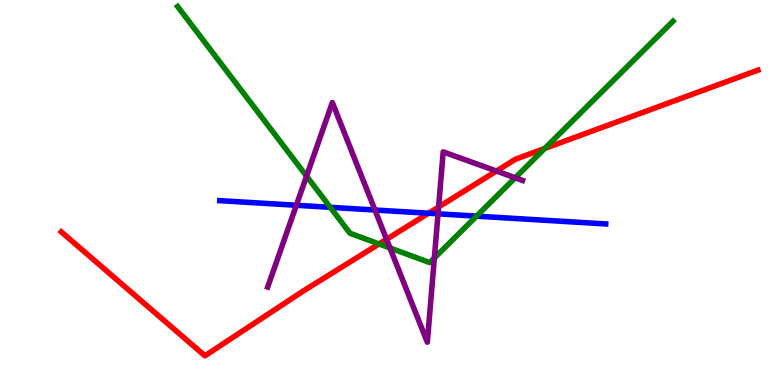[{'lines': ['blue', 'red'], 'intersections': [{'x': 5.53, 'y': 4.46}]}, {'lines': ['green', 'red'], 'intersections': [{'x': 4.89, 'y': 3.66}, {'x': 7.03, 'y': 6.14}]}, {'lines': ['purple', 'red'], 'intersections': [{'x': 4.99, 'y': 3.78}, {'x': 5.66, 'y': 4.62}, {'x': 6.41, 'y': 5.56}]}, {'lines': ['blue', 'green'], 'intersections': [{'x': 4.26, 'y': 4.62}, {'x': 6.15, 'y': 4.39}]}, {'lines': ['blue', 'purple'], 'intersections': [{'x': 3.82, 'y': 4.67}, {'x': 4.84, 'y': 4.55}, {'x': 5.65, 'y': 4.45}]}, {'lines': ['green', 'purple'], 'intersections': [{'x': 3.96, 'y': 5.43}, {'x': 5.03, 'y': 3.56}, {'x': 5.6, 'y': 3.3}, {'x': 6.65, 'y': 5.38}]}]